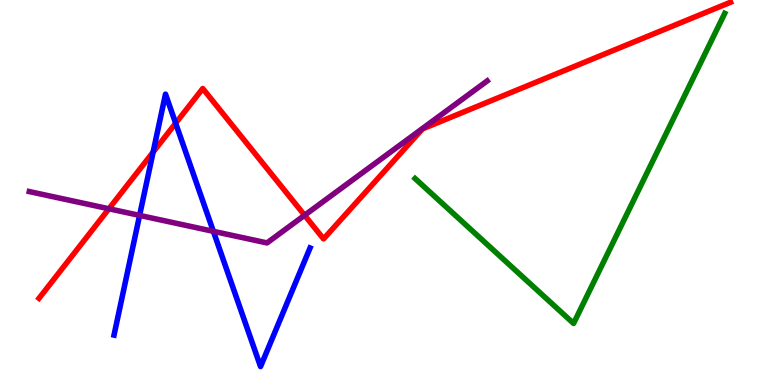[{'lines': ['blue', 'red'], 'intersections': [{'x': 1.98, 'y': 6.05}, {'x': 2.27, 'y': 6.8}]}, {'lines': ['green', 'red'], 'intersections': []}, {'lines': ['purple', 'red'], 'intersections': [{'x': 1.41, 'y': 4.58}, {'x': 3.93, 'y': 4.41}]}, {'lines': ['blue', 'green'], 'intersections': []}, {'lines': ['blue', 'purple'], 'intersections': [{'x': 1.8, 'y': 4.41}, {'x': 2.75, 'y': 3.99}]}, {'lines': ['green', 'purple'], 'intersections': []}]